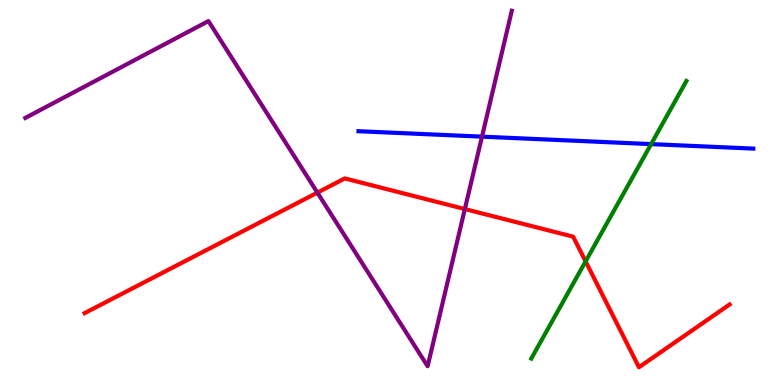[{'lines': ['blue', 'red'], 'intersections': []}, {'lines': ['green', 'red'], 'intersections': [{'x': 7.56, 'y': 3.21}]}, {'lines': ['purple', 'red'], 'intersections': [{'x': 4.1, 'y': 5.0}, {'x': 6.0, 'y': 4.57}]}, {'lines': ['blue', 'green'], 'intersections': [{'x': 8.4, 'y': 6.26}]}, {'lines': ['blue', 'purple'], 'intersections': [{'x': 6.22, 'y': 6.45}]}, {'lines': ['green', 'purple'], 'intersections': []}]